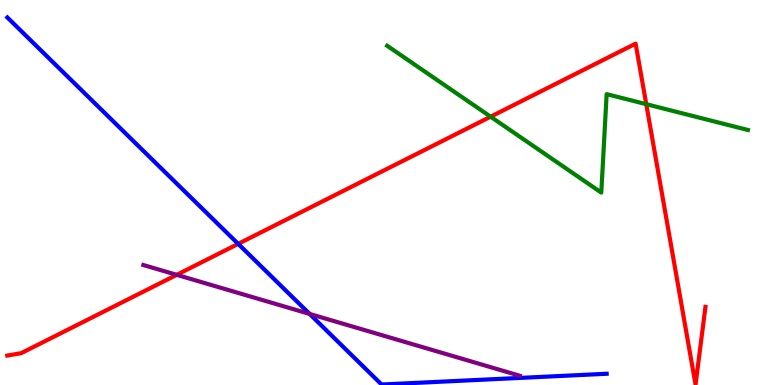[{'lines': ['blue', 'red'], 'intersections': [{'x': 3.07, 'y': 3.67}]}, {'lines': ['green', 'red'], 'intersections': [{'x': 6.33, 'y': 6.97}, {'x': 8.34, 'y': 7.29}]}, {'lines': ['purple', 'red'], 'intersections': [{'x': 2.28, 'y': 2.86}]}, {'lines': ['blue', 'green'], 'intersections': []}, {'lines': ['blue', 'purple'], 'intersections': [{'x': 4.0, 'y': 1.85}]}, {'lines': ['green', 'purple'], 'intersections': []}]